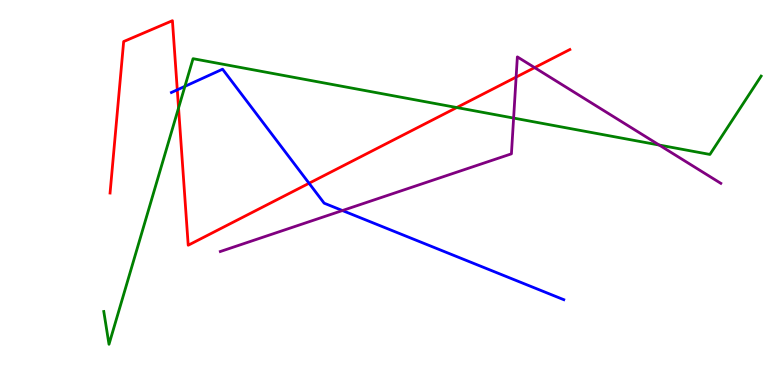[{'lines': ['blue', 'red'], 'intersections': [{'x': 2.29, 'y': 7.67}, {'x': 3.99, 'y': 5.24}]}, {'lines': ['green', 'red'], 'intersections': [{'x': 2.3, 'y': 7.2}, {'x': 5.89, 'y': 7.21}]}, {'lines': ['purple', 'red'], 'intersections': [{'x': 6.66, 'y': 8.0}, {'x': 6.9, 'y': 8.24}]}, {'lines': ['blue', 'green'], 'intersections': [{'x': 2.39, 'y': 7.76}]}, {'lines': ['blue', 'purple'], 'intersections': [{'x': 4.42, 'y': 4.53}]}, {'lines': ['green', 'purple'], 'intersections': [{'x': 6.63, 'y': 6.93}, {'x': 8.51, 'y': 6.23}]}]